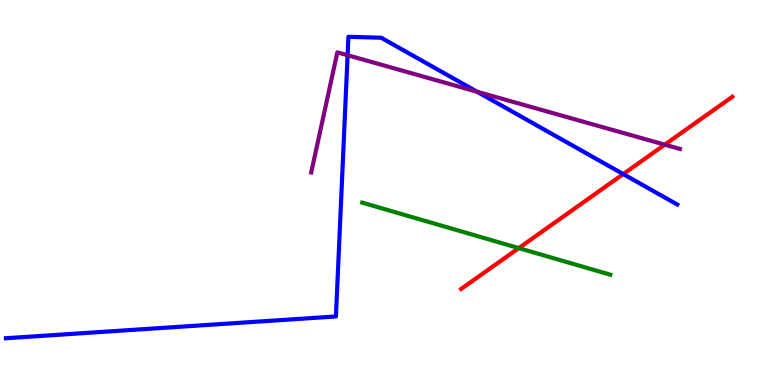[{'lines': ['blue', 'red'], 'intersections': [{'x': 8.04, 'y': 5.48}]}, {'lines': ['green', 'red'], 'intersections': [{'x': 6.69, 'y': 3.56}]}, {'lines': ['purple', 'red'], 'intersections': [{'x': 8.58, 'y': 6.24}]}, {'lines': ['blue', 'green'], 'intersections': []}, {'lines': ['blue', 'purple'], 'intersections': [{'x': 4.49, 'y': 8.57}, {'x': 6.16, 'y': 7.62}]}, {'lines': ['green', 'purple'], 'intersections': []}]